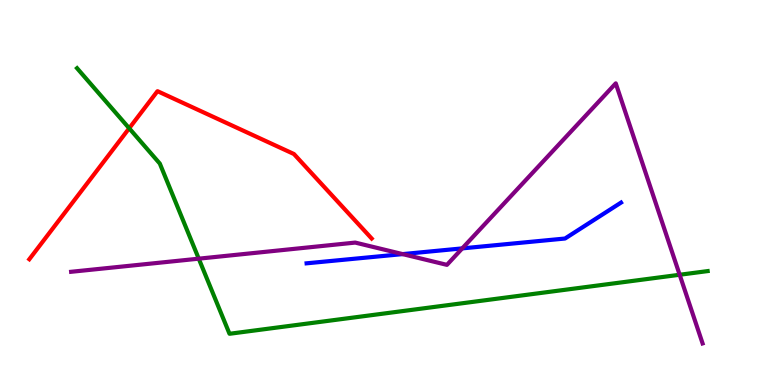[{'lines': ['blue', 'red'], 'intersections': []}, {'lines': ['green', 'red'], 'intersections': [{'x': 1.67, 'y': 6.67}]}, {'lines': ['purple', 'red'], 'intersections': []}, {'lines': ['blue', 'green'], 'intersections': []}, {'lines': ['blue', 'purple'], 'intersections': [{'x': 5.2, 'y': 3.4}, {'x': 5.96, 'y': 3.55}]}, {'lines': ['green', 'purple'], 'intersections': [{'x': 2.56, 'y': 3.28}, {'x': 8.77, 'y': 2.86}]}]